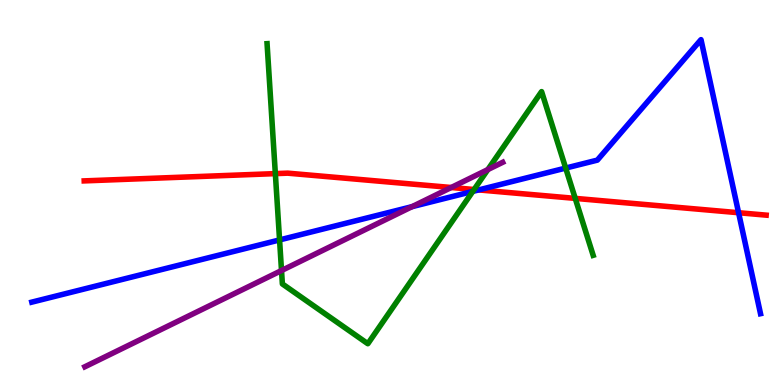[{'lines': ['blue', 'red'], 'intersections': [{'x': 6.18, 'y': 5.07}, {'x': 9.53, 'y': 4.47}]}, {'lines': ['green', 'red'], 'intersections': [{'x': 3.55, 'y': 5.49}, {'x': 6.12, 'y': 5.08}, {'x': 7.42, 'y': 4.85}]}, {'lines': ['purple', 'red'], 'intersections': [{'x': 5.82, 'y': 5.13}]}, {'lines': ['blue', 'green'], 'intersections': [{'x': 3.61, 'y': 3.77}, {'x': 6.1, 'y': 5.03}, {'x': 7.3, 'y': 5.63}]}, {'lines': ['blue', 'purple'], 'intersections': [{'x': 5.32, 'y': 4.63}]}, {'lines': ['green', 'purple'], 'intersections': [{'x': 3.63, 'y': 2.97}, {'x': 6.29, 'y': 5.6}]}]